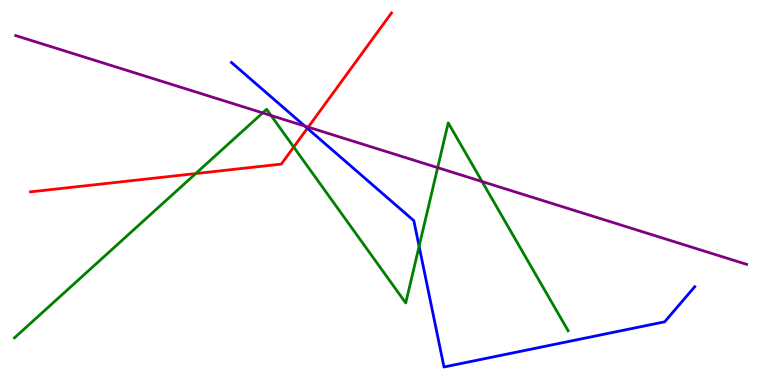[{'lines': ['blue', 'red'], 'intersections': [{'x': 3.97, 'y': 6.67}]}, {'lines': ['green', 'red'], 'intersections': [{'x': 2.53, 'y': 5.49}, {'x': 3.79, 'y': 6.18}]}, {'lines': ['purple', 'red'], 'intersections': [{'x': 3.98, 'y': 6.7}]}, {'lines': ['blue', 'green'], 'intersections': [{'x': 5.41, 'y': 3.6}]}, {'lines': ['blue', 'purple'], 'intersections': [{'x': 3.93, 'y': 6.73}]}, {'lines': ['green', 'purple'], 'intersections': [{'x': 3.39, 'y': 7.07}, {'x': 3.5, 'y': 7.0}, {'x': 5.65, 'y': 5.65}, {'x': 6.22, 'y': 5.28}]}]